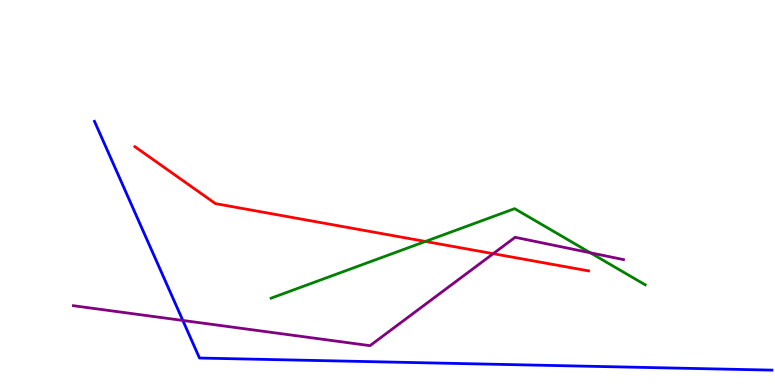[{'lines': ['blue', 'red'], 'intersections': []}, {'lines': ['green', 'red'], 'intersections': [{'x': 5.49, 'y': 3.73}]}, {'lines': ['purple', 'red'], 'intersections': [{'x': 6.36, 'y': 3.41}]}, {'lines': ['blue', 'green'], 'intersections': []}, {'lines': ['blue', 'purple'], 'intersections': [{'x': 2.36, 'y': 1.68}]}, {'lines': ['green', 'purple'], 'intersections': [{'x': 7.62, 'y': 3.43}]}]